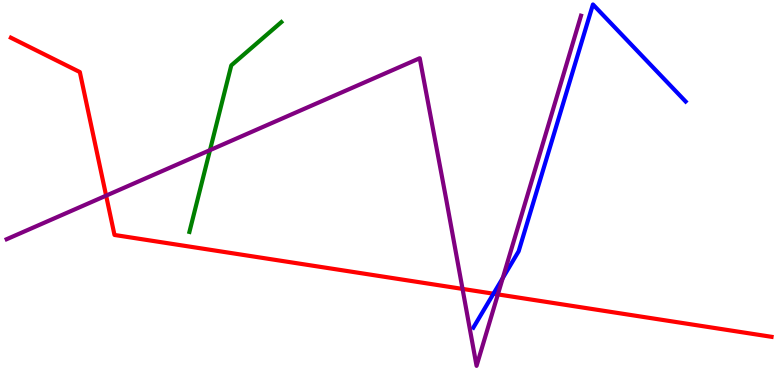[{'lines': ['blue', 'red'], 'intersections': [{'x': 6.37, 'y': 2.37}]}, {'lines': ['green', 'red'], 'intersections': []}, {'lines': ['purple', 'red'], 'intersections': [{'x': 1.37, 'y': 4.92}, {'x': 5.97, 'y': 2.5}, {'x': 6.42, 'y': 2.35}]}, {'lines': ['blue', 'green'], 'intersections': []}, {'lines': ['blue', 'purple'], 'intersections': [{'x': 6.49, 'y': 2.78}]}, {'lines': ['green', 'purple'], 'intersections': [{'x': 2.71, 'y': 6.1}]}]